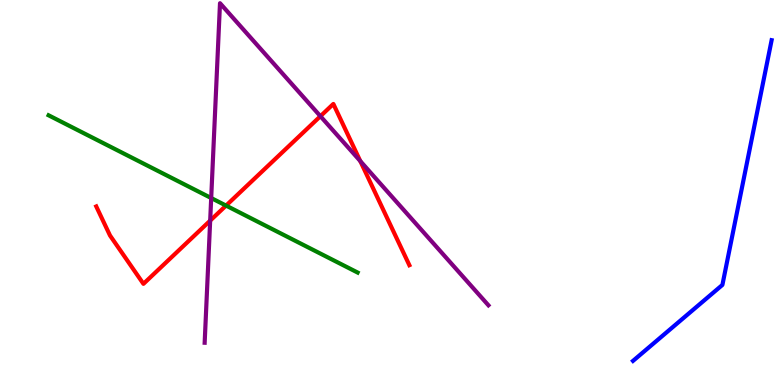[{'lines': ['blue', 'red'], 'intersections': []}, {'lines': ['green', 'red'], 'intersections': [{'x': 2.92, 'y': 4.66}]}, {'lines': ['purple', 'red'], 'intersections': [{'x': 2.71, 'y': 4.27}, {'x': 4.13, 'y': 6.98}, {'x': 4.65, 'y': 5.82}]}, {'lines': ['blue', 'green'], 'intersections': []}, {'lines': ['blue', 'purple'], 'intersections': []}, {'lines': ['green', 'purple'], 'intersections': [{'x': 2.73, 'y': 4.86}]}]